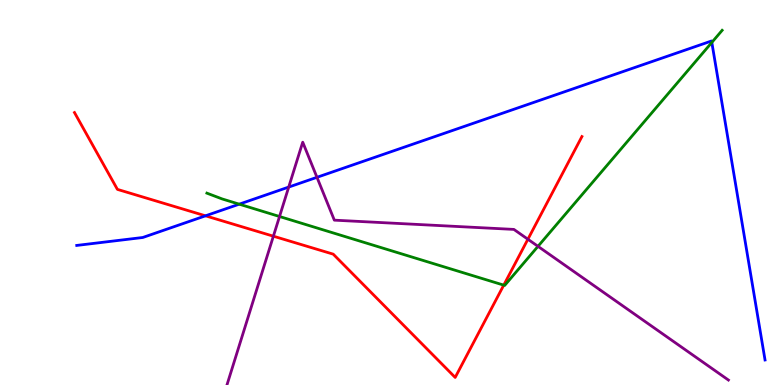[{'lines': ['blue', 'red'], 'intersections': [{'x': 2.65, 'y': 4.39}]}, {'lines': ['green', 'red'], 'intersections': [{'x': 6.5, 'y': 2.59}]}, {'lines': ['purple', 'red'], 'intersections': [{'x': 3.53, 'y': 3.87}, {'x': 6.81, 'y': 3.79}]}, {'lines': ['blue', 'green'], 'intersections': [{'x': 3.09, 'y': 4.7}, {'x': 9.18, 'y': 8.9}]}, {'lines': ['blue', 'purple'], 'intersections': [{'x': 3.73, 'y': 5.14}, {'x': 4.09, 'y': 5.39}]}, {'lines': ['green', 'purple'], 'intersections': [{'x': 3.61, 'y': 4.38}, {'x': 6.94, 'y': 3.6}]}]